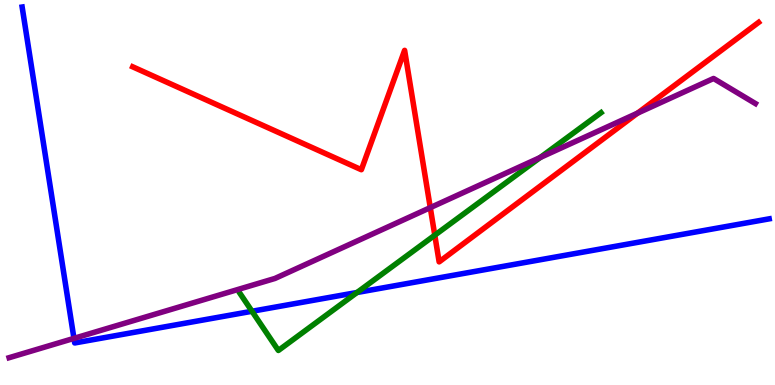[{'lines': ['blue', 'red'], 'intersections': []}, {'lines': ['green', 'red'], 'intersections': [{'x': 5.61, 'y': 3.89}]}, {'lines': ['purple', 'red'], 'intersections': [{'x': 5.55, 'y': 4.61}, {'x': 8.23, 'y': 7.06}]}, {'lines': ['blue', 'green'], 'intersections': [{'x': 3.25, 'y': 1.92}, {'x': 4.61, 'y': 2.4}]}, {'lines': ['blue', 'purple'], 'intersections': [{'x': 0.954, 'y': 1.21}]}, {'lines': ['green', 'purple'], 'intersections': [{'x': 6.97, 'y': 5.91}]}]